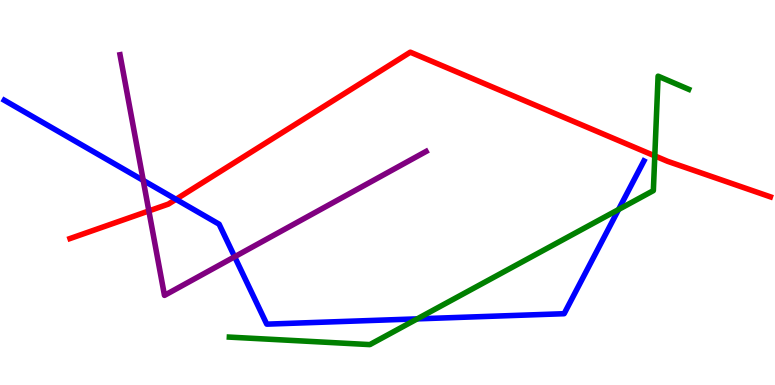[{'lines': ['blue', 'red'], 'intersections': [{'x': 2.27, 'y': 4.82}]}, {'lines': ['green', 'red'], 'intersections': [{'x': 8.45, 'y': 5.95}]}, {'lines': ['purple', 'red'], 'intersections': [{'x': 1.92, 'y': 4.52}]}, {'lines': ['blue', 'green'], 'intersections': [{'x': 5.38, 'y': 1.72}, {'x': 7.98, 'y': 4.56}]}, {'lines': ['blue', 'purple'], 'intersections': [{'x': 1.85, 'y': 5.31}, {'x': 3.03, 'y': 3.33}]}, {'lines': ['green', 'purple'], 'intersections': []}]